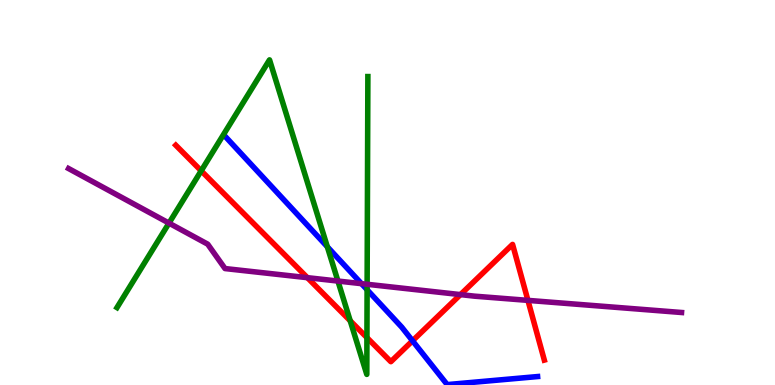[{'lines': ['blue', 'red'], 'intersections': [{'x': 5.32, 'y': 1.15}]}, {'lines': ['green', 'red'], 'intersections': [{'x': 2.6, 'y': 5.56}, {'x': 4.52, 'y': 1.67}, {'x': 4.73, 'y': 1.23}]}, {'lines': ['purple', 'red'], 'intersections': [{'x': 3.97, 'y': 2.79}, {'x': 5.94, 'y': 2.35}, {'x': 6.81, 'y': 2.2}]}, {'lines': ['blue', 'green'], 'intersections': [{'x': 4.22, 'y': 3.59}, {'x': 4.74, 'y': 2.47}]}, {'lines': ['blue', 'purple'], 'intersections': [{'x': 4.66, 'y': 2.63}]}, {'lines': ['green', 'purple'], 'intersections': [{'x': 2.18, 'y': 4.2}, {'x': 4.36, 'y': 2.7}, {'x': 4.74, 'y': 2.62}]}]